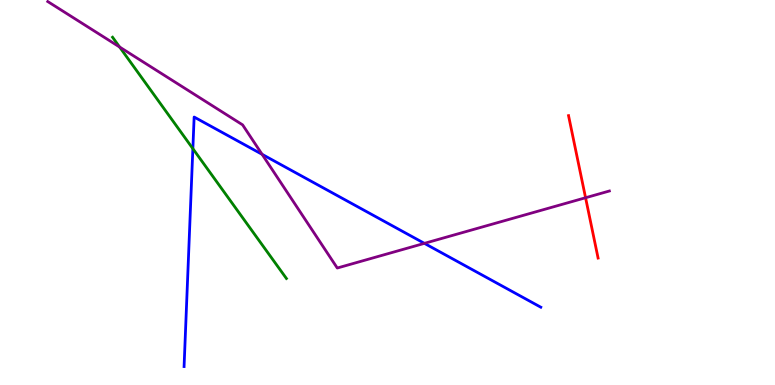[{'lines': ['blue', 'red'], 'intersections': []}, {'lines': ['green', 'red'], 'intersections': []}, {'lines': ['purple', 'red'], 'intersections': [{'x': 7.56, 'y': 4.86}]}, {'lines': ['blue', 'green'], 'intersections': [{'x': 2.49, 'y': 6.14}]}, {'lines': ['blue', 'purple'], 'intersections': [{'x': 3.38, 'y': 5.99}, {'x': 5.48, 'y': 3.68}]}, {'lines': ['green', 'purple'], 'intersections': [{'x': 1.54, 'y': 8.78}]}]